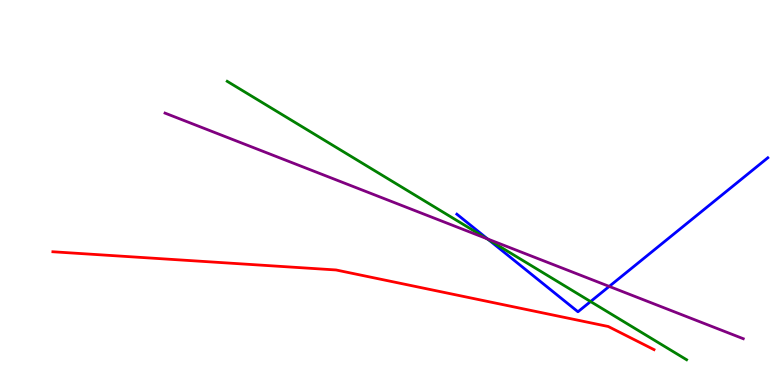[{'lines': ['blue', 'red'], 'intersections': []}, {'lines': ['green', 'red'], 'intersections': []}, {'lines': ['purple', 'red'], 'intersections': []}, {'lines': ['blue', 'green'], 'intersections': [{'x': 6.3, 'y': 3.77}, {'x': 7.62, 'y': 2.17}]}, {'lines': ['blue', 'purple'], 'intersections': [{'x': 6.29, 'y': 3.79}, {'x': 7.86, 'y': 2.56}]}, {'lines': ['green', 'purple'], 'intersections': [{'x': 6.28, 'y': 3.8}]}]